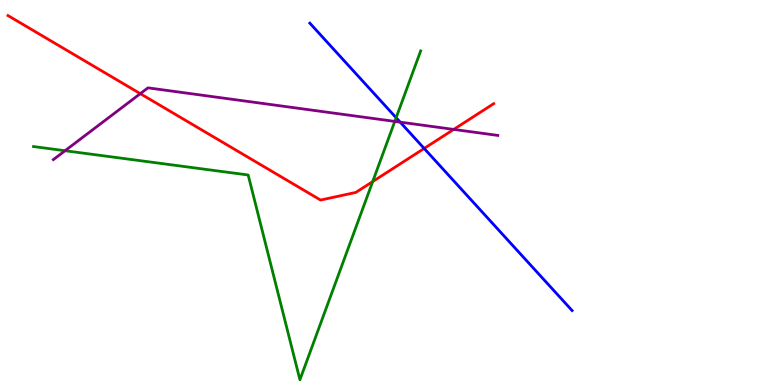[{'lines': ['blue', 'red'], 'intersections': [{'x': 5.47, 'y': 6.14}]}, {'lines': ['green', 'red'], 'intersections': [{'x': 4.81, 'y': 5.28}]}, {'lines': ['purple', 'red'], 'intersections': [{'x': 1.81, 'y': 7.57}, {'x': 5.85, 'y': 6.64}]}, {'lines': ['blue', 'green'], 'intersections': [{'x': 5.11, 'y': 6.94}]}, {'lines': ['blue', 'purple'], 'intersections': [{'x': 5.16, 'y': 6.83}]}, {'lines': ['green', 'purple'], 'intersections': [{'x': 0.839, 'y': 6.09}, {'x': 5.09, 'y': 6.85}]}]